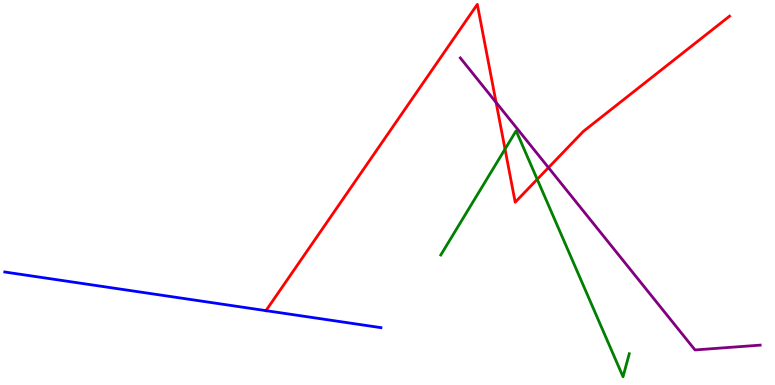[{'lines': ['blue', 'red'], 'intersections': [{'x': 3.43, 'y': 1.93}]}, {'lines': ['green', 'red'], 'intersections': [{'x': 6.52, 'y': 6.13}, {'x': 6.93, 'y': 5.34}]}, {'lines': ['purple', 'red'], 'intersections': [{'x': 6.4, 'y': 7.34}, {'x': 7.08, 'y': 5.65}]}, {'lines': ['blue', 'green'], 'intersections': []}, {'lines': ['blue', 'purple'], 'intersections': []}, {'lines': ['green', 'purple'], 'intersections': []}]